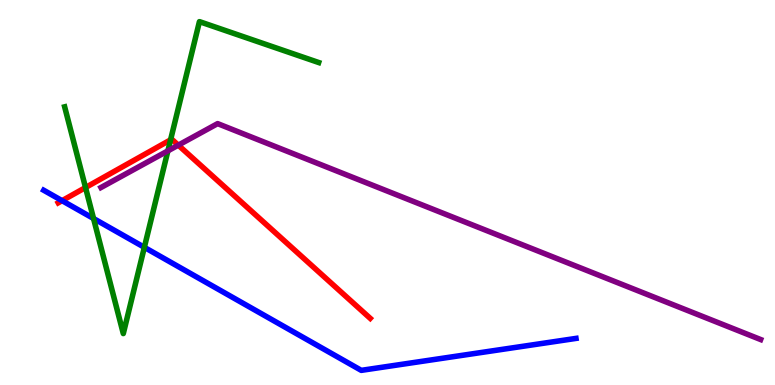[{'lines': ['blue', 'red'], 'intersections': [{'x': 0.801, 'y': 4.79}]}, {'lines': ['green', 'red'], 'intersections': [{'x': 1.1, 'y': 5.13}, {'x': 2.2, 'y': 6.37}]}, {'lines': ['purple', 'red'], 'intersections': [{'x': 2.3, 'y': 6.23}]}, {'lines': ['blue', 'green'], 'intersections': [{'x': 1.21, 'y': 4.32}, {'x': 1.86, 'y': 3.58}]}, {'lines': ['blue', 'purple'], 'intersections': []}, {'lines': ['green', 'purple'], 'intersections': [{'x': 2.17, 'y': 6.08}]}]